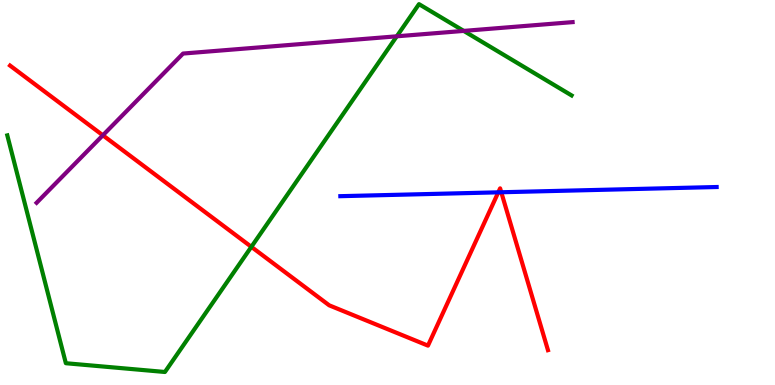[{'lines': ['blue', 'red'], 'intersections': [{'x': 6.43, 'y': 5.0}, {'x': 6.47, 'y': 5.01}]}, {'lines': ['green', 'red'], 'intersections': [{'x': 3.24, 'y': 3.59}]}, {'lines': ['purple', 'red'], 'intersections': [{'x': 1.33, 'y': 6.49}]}, {'lines': ['blue', 'green'], 'intersections': []}, {'lines': ['blue', 'purple'], 'intersections': []}, {'lines': ['green', 'purple'], 'intersections': [{'x': 5.12, 'y': 9.06}, {'x': 5.98, 'y': 9.2}]}]